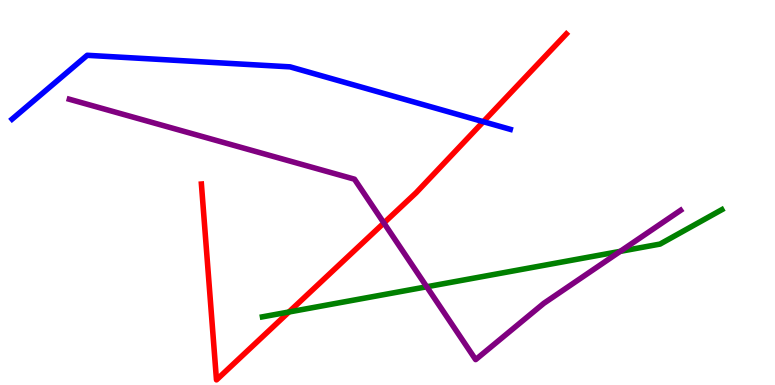[{'lines': ['blue', 'red'], 'intersections': [{'x': 6.24, 'y': 6.84}]}, {'lines': ['green', 'red'], 'intersections': [{'x': 3.73, 'y': 1.9}]}, {'lines': ['purple', 'red'], 'intersections': [{'x': 4.95, 'y': 4.21}]}, {'lines': ['blue', 'green'], 'intersections': []}, {'lines': ['blue', 'purple'], 'intersections': []}, {'lines': ['green', 'purple'], 'intersections': [{'x': 5.51, 'y': 2.55}, {'x': 8.0, 'y': 3.47}]}]